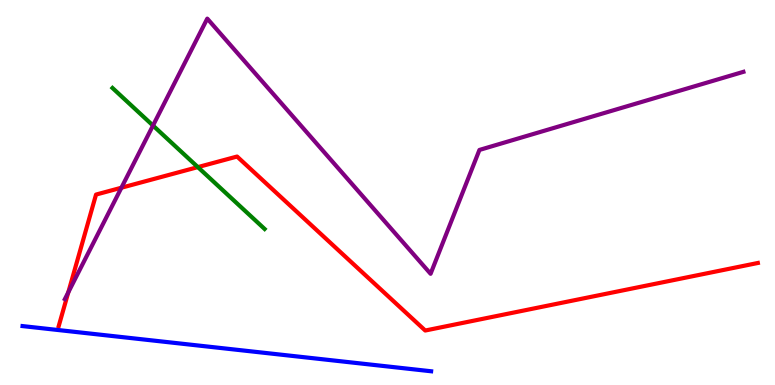[{'lines': ['blue', 'red'], 'intersections': []}, {'lines': ['green', 'red'], 'intersections': [{'x': 2.55, 'y': 5.66}]}, {'lines': ['purple', 'red'], 'intersections': [{'x': 0.881, 'y': 2.41}, {'x': 1.57, 'y': 5.12}]}, {'lines': ['blue', 'green'], 'intersections': []}, {'lines': ['blue', 'purple'], 'intersections': []}, {'lines': ['green', 'purple'], 'intersections': [{'x': 1.97, 'y': 6.74}]}]